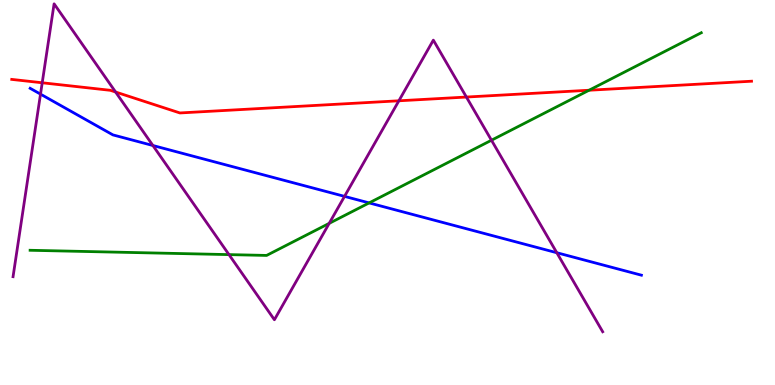[{'lines': ['blue', 'red'], 'intersections': []}, {'lines': ['green', 'red'], 'intersections': [{'x': 7.6, 'y': 7.66}]}, {'lines': ['purple', 'red'], 'intersections': [{'x': 0.545, 'y': 7.85}, {'x': 1.49, 'y': 7.61}, {'x': 5.15, 'y': 7.38}, {'x': 6.02, 'y': 7.48}]}, {'lines': ['blue', 'green'], 'intersections': [{'x': 4.76, 'y': 4.73}]}, {'lines': ['blue', 'purple'], 'intersections': [{'x': 0.523, 'y': 7.55}, {'x': 1.97, 'y': 6.22}, {'x': 4.45, 'y': 4.9}, {'x': 7.18, 'y': 3.44}]}, {'lines': ['green', 'purple'], 'intersections': [{'x': 2.95, 'y': 3.39}, {'x': 4.25, 'y': 4.2}, {'x': 6.34, 'y': 6.36}]}]